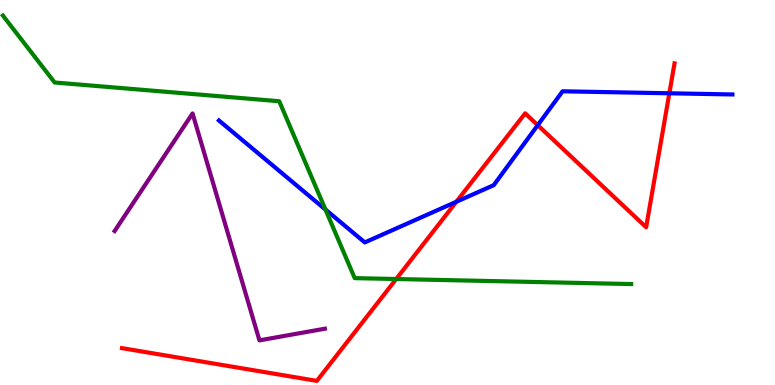[{'lines': ['blue', 'red'], 'intersections': [{'x': 5.89, 'y': 4.76}, {'x': 6.94, 'y': 6.75}, {'x': 8.64, 'y': 7.58}]}, {'lines': ['green', 'red'], 'intersections': [{'x': 5.11, 'y': 2.75}]}, {'lines': ['purple', 'red'], 'intersections': []}, {'lines': ['blue', 'green'], 'intersections': [{'x': 4.2, 'y': 4.56}]}, {'lines': ['blue', 'purple'], 'intersections': []}, {'lines': ['green', 'purple'], 'intersections': []}]